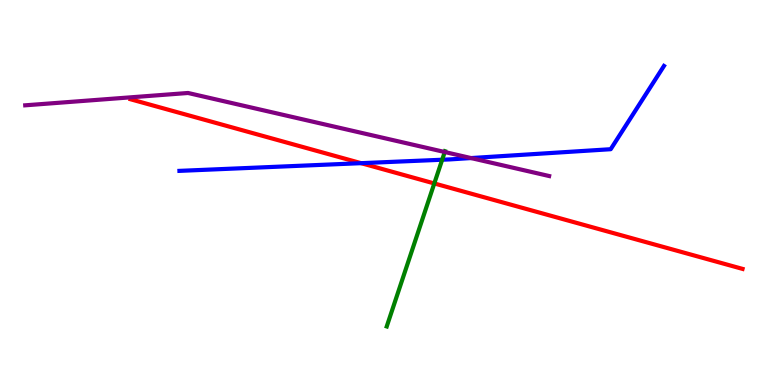[{'lines': ['blue', 'red'], 'intersections': [{'x': 4.66, 'y': 5.76}]}, {'lines': ['green', 'red'], 'intersections': [{'x': 5.6, 'y': 5.24}]}, {'lines': ['purple', 'red'], 'intersections': []}, {'lines': ['blue', 'green'], 'intersections': [{'x': 5.71, 'y': 5.85}]}, {'lines': ['blue', 'purple'], 'intersections': [{'x': 6.08, 'y': 5.89}]}, {'lines': ['green', 'purple'], 'intersections': [{'x': 5.74, 'y': 6.05}]}]